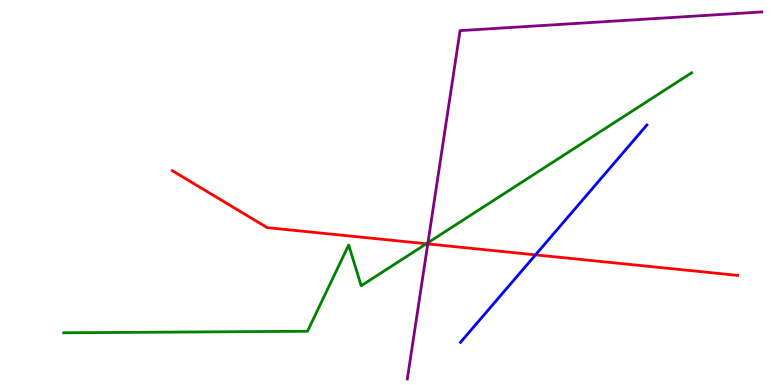[{'lines': ['blue', 'red'], 'intersections': [{'x': 6.91, 'y': 3.38}]}, {'lines': ['green', 'red'], 'intersections': [{'x': 5.5, 'y': 3.67}]}, {'lines': ['purple', 'red'], 'intersections': [{'x': 5.52, 'y': 3.66}]}, {'lines': ['blue', 'green'], 'intersections': []}, {'lines': ['blue', 'purple'], 'intersections': []}, {'lines': ['green', 'purple'], 'intersections': [{'x': 5.52, 'y': 3.7}]}]